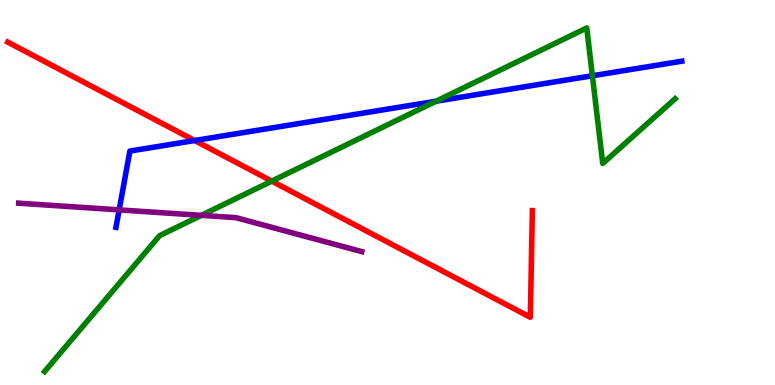[{'lines': ['blue', 'red'], 'intersections': [{'x': 2.51, 'y': 6.35}]}, {'lines': ['green', 'red'], 'intersections': [{'x': 3.51, 'y': 5.3}]}, {'lines': ['purple', 'red'], 'intersections': []}, {'lines': ['blue', 'green'], 'intersections': [{'x': 5.63, 'y': 7.37}, {'x': 7.64, 'y': 8.03}]}, {'lines': ['blue', 'purple'], 'intersections': [{'x': 1.54, 'y': 4.55}]}, {'lines': ['green', 'purple'], 'intersections': [{'x': 2.6, 'y': 4.41}]}]